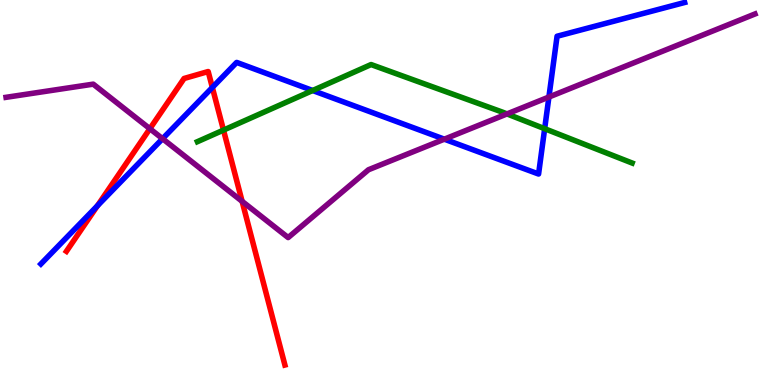[{'lines': ['blue', 'red'], 'intersections': [{'x': 1.26, 'y': 4.66}, {'x': 2.74, 'y': 7.73}]}, {'lines': ['green', 'red'], 'intersections': [{'x': 2.88, 'y': 6.62}]}, {'lines': ['purple', 'red'], 'intersections': [{'x': 1.93, 'y': 6.66}, {'x': 3.12, 'y': 4.77}]}, {'lines': ['blue', 'green'], 'intersections': [{'x': 4.03, 'y': 7.65}, {'x': 7.03, 'y': 6.66}]}, {'lines': ['blue', 'purple'], 'intersections': [{'x': 2.1, 'y': 6.4}, {'x': 5.73, 'y': 6.38}, {'x': 7.08, 'y': 7.48}]}, {'lines': ['green', 'purple'], 'intersections': [{'x': 6.54, 'y': 7.04}]}]